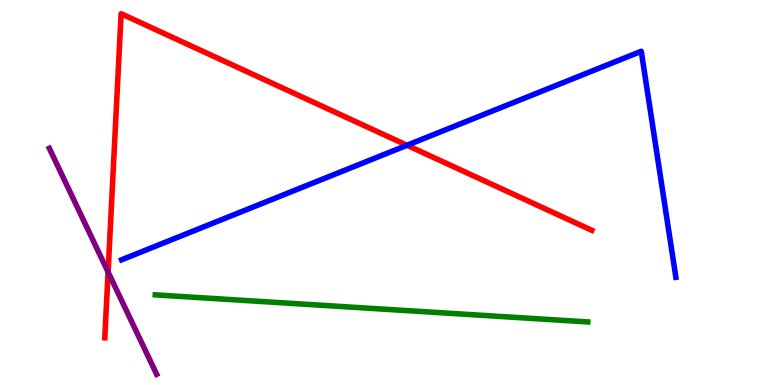[{'lines': ['blue', 'red'], 'intersections': [{'x': 5.25, 'y': 6.23}]}, {'lines': ['green', 'red'], 'intersections': []}, {'lines': ['purple', 'red'], 'intersections': [{'x': 1.39, 'y': 2.93}]}, {'lines': ['blue', 'green'], 'intersections': []}, {'lines': ['blue', 'purple'], 'intersections': []}, {'lines': ['green', 'purple'], 'intersections': []}]